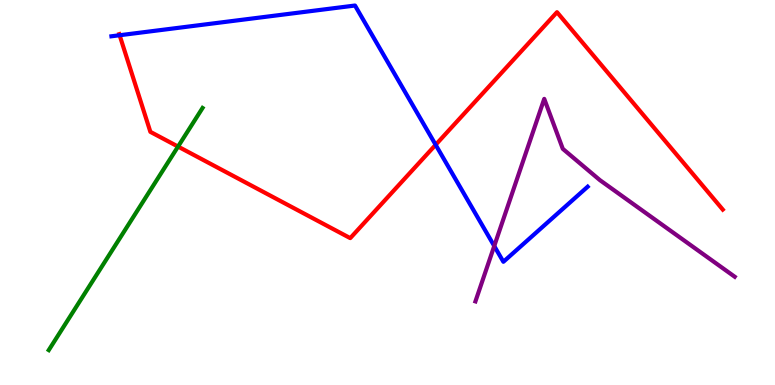[{'lines': ['blue', 'red'], 'intersections': [{'x': 1.54, 'y': 9.08}, {'x': 5.62, 'y': 6.24}]}, {'lines': ['green', 'red'], 'intersections': [{'x': 2.3, 'y': 6.19}]}, {'lines': ['purple', 'red'], 'intersections': []}, {'lines': ['blue', 'green'], 'intersections': []}, {'lines': ['blue', 'purple'], 'intersections': [{'x': 6.38, 'y': 3.61}]}, {'lines': ['green', 'purple'], 'intersections': []}]